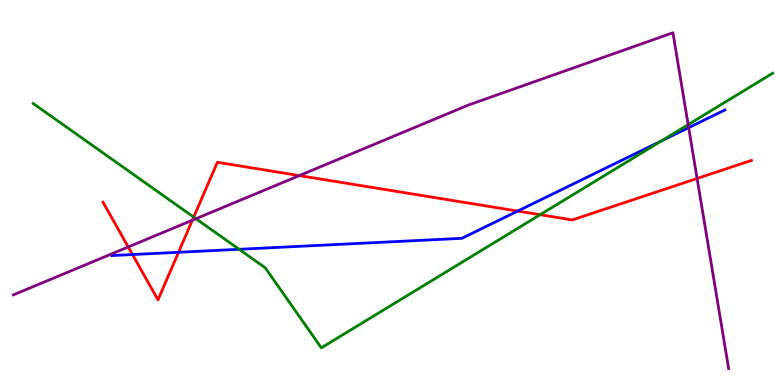[{'lines': ['blue', 'red'], 'intersections': [{'x': 1.71, 'y': 3.39}, {'x': 2.3, 'y': 3.45}, {'x': 6.68, 'y': 4.52}]}, {'lines': ['green', 'red'], 'intersections': [{'x': 2.5, 'y': 4.36}, {'x': 6.97, 'y': 4.42}]}, {'lines': ['purple', 'red'], 'intersections': [{'x': 1.65, 'y': 3.59}, {'x': 2.48, 'y': 4.28}, {'x': 3.86, 'y': 5.44}, {'x': 8.99, 'y': 5.36}]}, {'lines': ['blue', 'green'], 'intersections': [{'x': 3.09, 'y': 3.52}, {'x': 8.53, 'y': 6.34}]}, {'lines': ['blue', 'purple'], 'intersections': [{'x': 8.89, 'y': 6.68}]}, {'lines': ['green', 'purple'], 'intersections': [{'x': 2.53, 'y': 4.32}, {'x': 8.88, 'y': 6.76}]}]